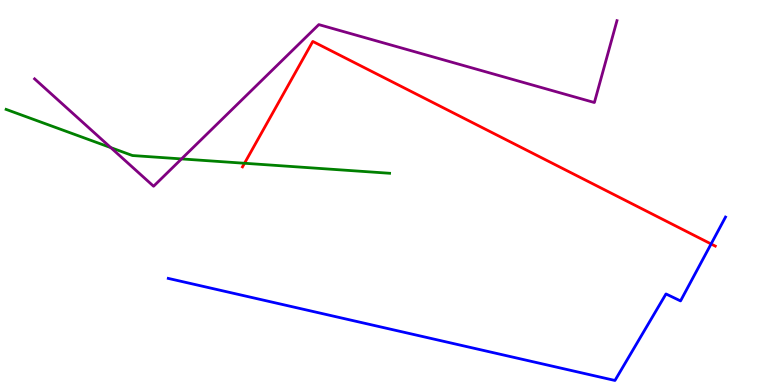[{'lines': ['blue', 'red'], 'intersections': [{'x': 9.18, 'y': 3.66}]}, {'lines': ['green', 'red'], 'intersections': [{'x': 3.16, 'y': 5.76}]}, {'lines': ['purple', 'red'], 'intersections': []}, {'lines': ['blue', 'green'], 'intersections': []}, {'lines': ['blue', 'purple'], 'intersections': []}, {'lines': ['green', 'purple'], 'intersections': [{'x': 1.43, 'y': 6.17}, {'x': 2.34, 'y': 5.87}]}]